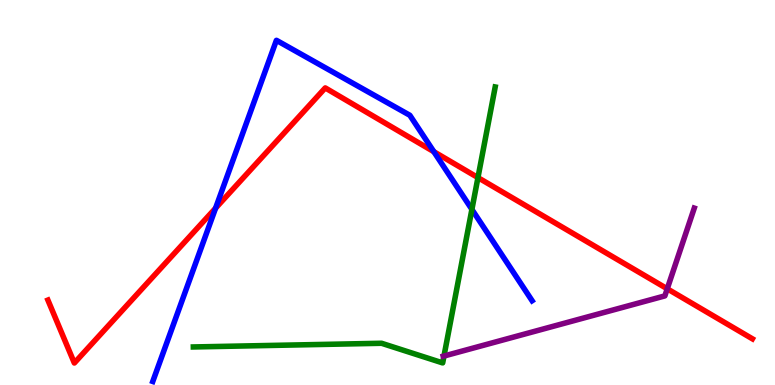[{'lines': ['blue', 'red'], 'intersections': [{'x': 2.78, 'y': 4.59}, {'x': 5.6, 'y': 6.06}]}, {'lines': ['green', 'red'], 'intersections': [{'x': 6.17, 'y': 5.39}]}, {'lines': ['purple', 'red'], 'intersections': [{'x': 8.61, 'y': 2.5}]}, {'lines': ['blue', 'green'], 'intersections': [{'x': 6.09, 'y': 4.56}]}, {'lines': ['blue', 'purple'], 'intersections': []}, {'lines': ['green', 'purple'], 'intersections': [{'x': 5.73, 'y': 0.753}]}]